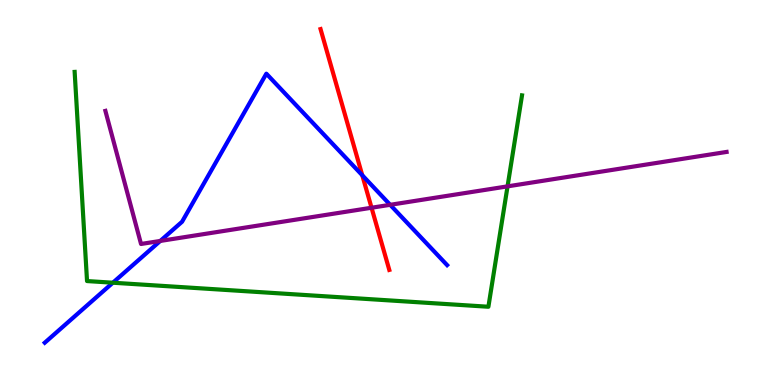[{'lines': ['blue', 'red'], 'intersections': [{'x': 4.67, 'y': 5.45}]}, {'lines': ['green', 'red'], 'intersections': []}, {'lines': ['purple', 'red'], 'intersections': [{'x': 4.79, 'y': 4.6}]}, {'lines': ['blue', 'green'], 'intersections': [{'x': 1.46, 'y': 2.66}]}, {'lines': ['blue', 'purple'], 'intersections': [{'x': 2.07, 'y': 3.74}, {'x': 5.03, 'y': 4.68}]}, {'lines': ['green', 'purple'], 'intersections': [{'x': 6.55, 'y': 5.16}]}]